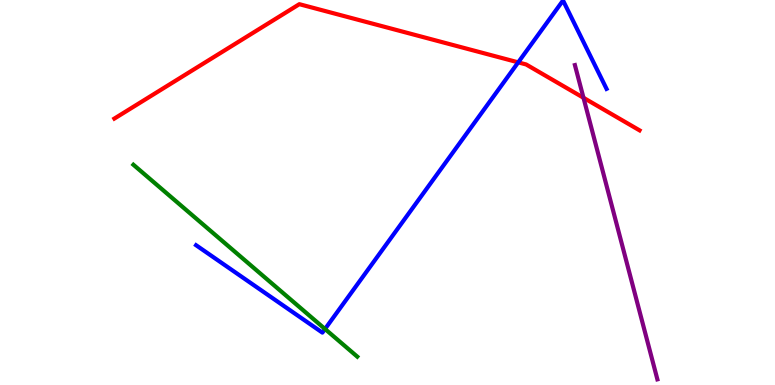[{'lines': ['blue', 'red'], 'intersections': [{'x': 6.69, 'y': 8.38}]}, {'lines': ['green', 'red'], 'intersections': []}, {'lines': ['purple', 'red'], 'intersections': [{'x': 7.53, 'y': 7.46}]}, {'lines': ['blue', 'green'], 'intersections': [{'x': 4.19, 'y': 1.45}]}, {'lines': ['blue', 'purple'], 'intersections': []}, {'lines': ['green', 'purple'], 'intersections': []}]